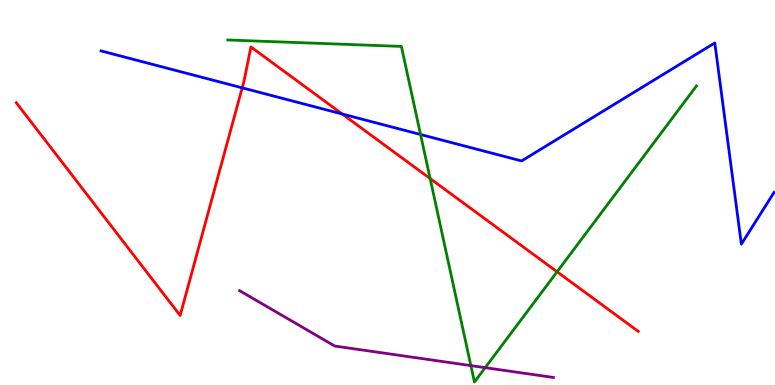[{'lines': ['blue', 'red'], 'intersections': [{'x': 3.13, 'y': 7.72}, {'x': 4.42, 'y': 7.04}]}, {'lines': ['green', 'red'], 'intersections': [{'x': 5.55, 'y': 5.36}, {'x': 7.19, 'y': 2.94}]}, {'lines': ['purple', 'red'], 'intersections': []}, {'lines': ['blue', 'green'], 'intersections': [{'x': 5.43, 'y': 6.51}]}, {'lines': ['blue', 'purple'], 'intersections': []}, {'lines': ['green', 'purple'], 'intersections': [{'x': 6.08, 'y': 0.504}, {'x': 6.26, 'y': 0.45}]}]